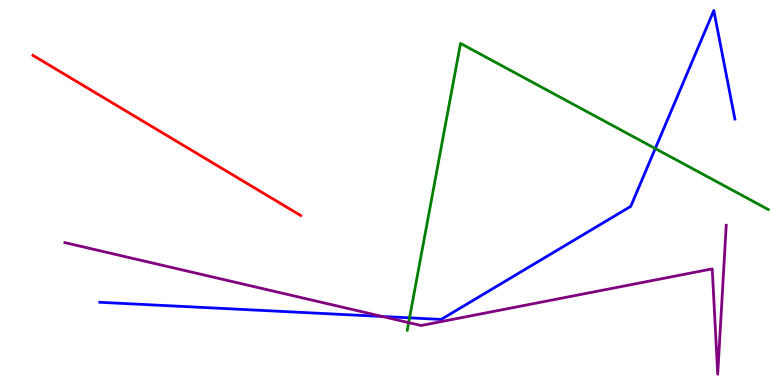[{'lines': ['blue', 'red'], 'intersections': []}, {'lines': ['green', 'red'], 'intersections': []}, {'lines': ['purple', 'red'], 'intersections': []}, {'lines': ['blue', 'green'], 'intersections': [{'x': 5.28, 'y': 1.74}, {'x': 8.46, 'y': 6.14}]}, {'lines': ['blue', 'purple'], 'intersections': [{'x': 4.93, 'y': 1.78}]}, {'lines': ['green', 'purple'], 'intersections': [{'x': 5.27, 'y': 1.62}]}]